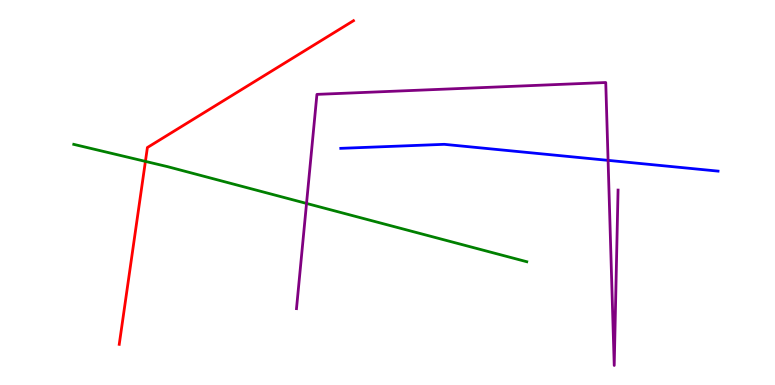[{'lines': ['blue', 'red'], 'intersections': []}, {'lines': ['green', 'red'], 'intersections': [{'x': 1.88, 'y': 5.81}]}, {'lines': ['purple', 'red'], 'intersections': []}, {'lines': ['blue', 'green'], 'intersections': []}, {'lines': ['blue', 'purple'], 'intersections': [{'x': 7.85, 'y': 5.83}]}, {'lines': ['green', 'purple'], 'intersections': [{'x': 3.96, 'y': 4.72}]}]